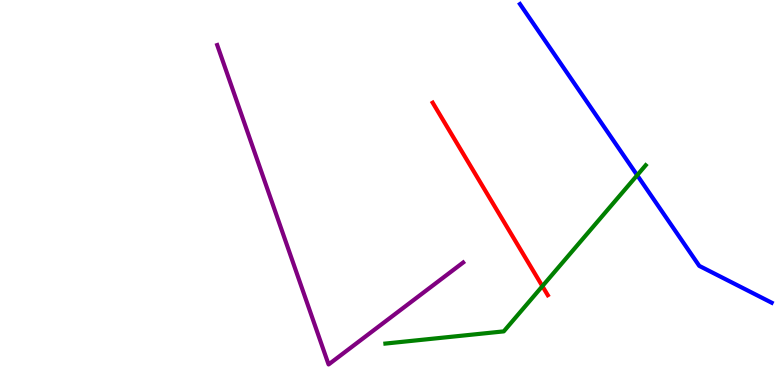[{'lines': ['blue', 'red'], 'intersections': []}, {'lines': ['green', 'red'], 'intersections': [{'x': 7.0, 'y': 2.57}]}, {'lines': ['purple', 'red'], 'intersections': []}, {'lines': ['blue', 'green'], 'intersections': [{'x': 8.22, 'y': 5.45}]}, {'lines': ['blue', 'purple'], 'intersections': []}, {'lines': ['green', 'purple'], 'intersections': []}]